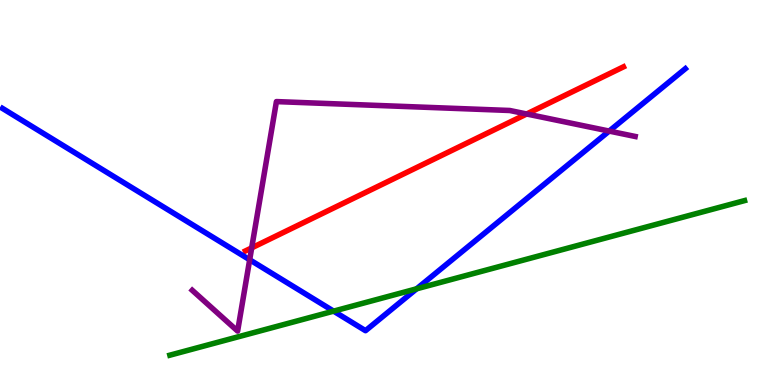[{'lines': ['blue', 'red'], 'intersections': []}, {'lines': ['green', 'red'], 'intersections': []}, {'lines': ['purple', 'red'], 'intersections': [{'x': 3.25, 'y': 3.56}, {'x': 6.8, 'y': 7.04}]}, {'lines': ['blue', 'green'], 'intersections': [{'x': 4.3, 'y': 1.92}, {'x': 5.38, 'y': 2.5}]}, {'lines': ['blue', 'purple'], 'intersections': [{'x': 3.22, 'y': 3.25}, {'x': 7.86, 'y': 6.6}]}, {'lines': ['green', 'purple'], 'intersections': []}]